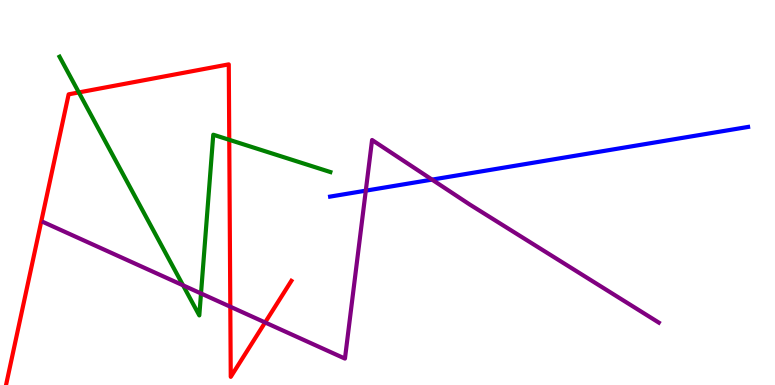[{'lines': ['blue', 'red'], 'intersections': []}, {'lines': ['green', 'red'], 'intersections': [{'x': 1.02, 'y': 7.6}, {'x': 2.96, 'y': 6.37}]}, {'lines': ['purple', 'red'], 'intersections': [{'x': 2.97, 'y': 2.03}, {'x': 3.42, 'y': 1.62}]}, {'lines': ['blue', 'green'], 'intersections': []}, {'lines': ['blue', 'purple'], 'intersections': [{'x': 4.72, 'y': 5.05}, {'x': 5.57, 'y': 5.33}]}, {'lines': ['green', 'purple'], 'intersections': [{'x': 2.36, 'y': 2.59}, {'x': 2.59, 'y': 2.38}]}]